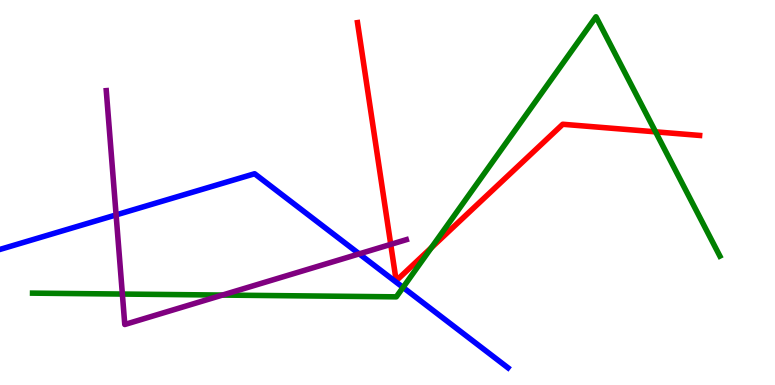[{'lines': ['blue', 'red'], 'intersections': []}, {'lines': ['green', 'red'], 'intersections': [{'x': 5.57, 'y': 3.57}, {'x': 8.46, 'y': 6.58}]}, {'lines': ['purple', 'red'], 'intersections': [{'x': 5.04, 'y': 3.65}]}, {'lines': ['blue', 'green'], 'intersections': [{'x': 5.2, 'y': 2.53}]}, {'lines': ['blue', 'purple'], 'intersections': [{'x': 1.5, 'y': 4.42}, {'x': 4.64, 'y': 3.41}]}, {'lines': ['green', 'purple'], 'intersections': [{'x': 1.58, 'y': 2.36}, {'x': 2.87, 'y': 2.34}]}]